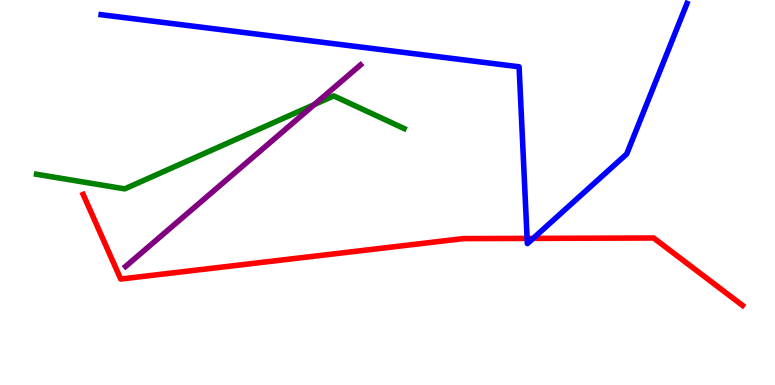[{'lines': ['blue', 'red'], 'intersections': [{'x': 6.8, 'y': 3.81}, {'x': 6.88, 'y': 3.81}]}, {'lines': ['green', 'red'], 'intersections': []}, {'lines': ['purple', 'red'], 'intersections': []}, {'lines': ['blue', 'green'], 'intersections': []}, {'lines': ['blue', 'purple'], 'intersections': []}, {'lines': ['green', 'purple'], 'intersections': [{'x': 4.06, 'y': 7.29}]}]